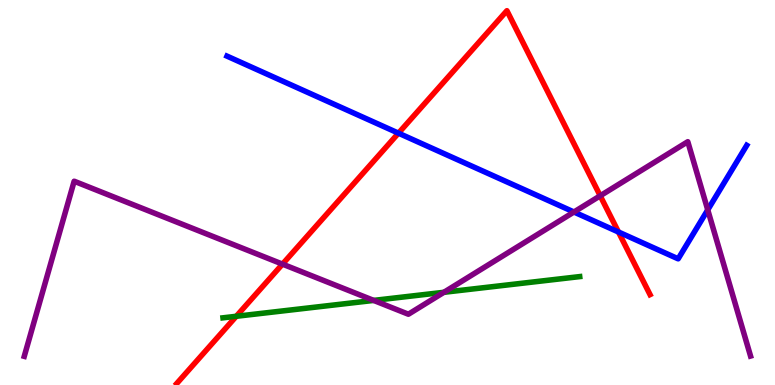[{'lines': ['blue', 'red'], 'intersections': [{'x': 5.14, 'y': 6.54}, {'x': 7.98, 'y': 3.97}]}, {'lines': ['green', 'red'], 'intersections': [{'x': 3.05, 'y': 1.78}]}, {'lines': ['purple', 'red'], 'intersections': [{'x': 3.64, 'y': 3.14}, {'x': 7.74, 'y': 4.91}]}, {'lines': ['blue', 'green'], 'intersections': []}, {'lines': ['blue', 'purple'], 'intersections': [{'x': 7.41, 'y': 4.49}, {'x': 9.13, 'y': 4.55}]}, {'lines': ['green', 'purple'], 'intersections': [{'x': 4.82, 'y': 2.2}, {'x': 5.73, 'y': 2.41}]}]